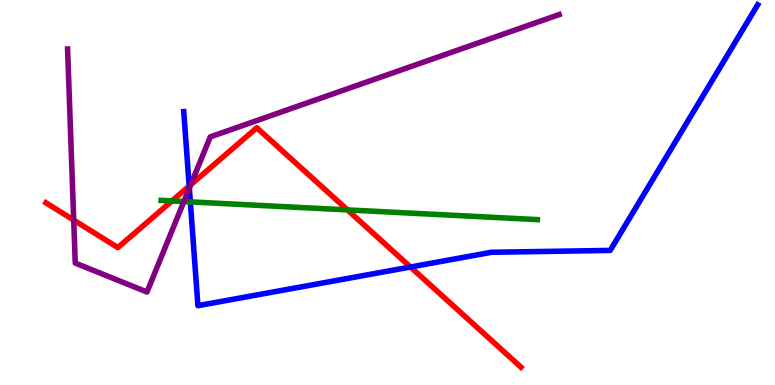[{'lines': ['blue', 'red'], 'intersections': [{'x': 2.44, 'y': 5.17}, {'x': 5.3, 'y': 3.06}]}, {'lines': ['green', 'red'], 'intersections': [{'x': 2.22, 'y': 4.78}, {'x': 4.48, 'y': 4.55}]}, {'lines': ['purple', 'red'], 'intersections': [{'x': 0.951, 'y': 4.28}, {'x': 2.46, 'y': 5.2}]}, {'lines': ['blue', 'green'], 'intersections': [{'x': 2.46, 'y': 4.76}]}, {'lines': ['blue', 'purple'], 'intersections': [{'x': 2.44, 'y': 5.11}]}, {'lines': ['green', 'purple'], 'intersections': [{'x': 2.37, 'y': 4.77}]}]